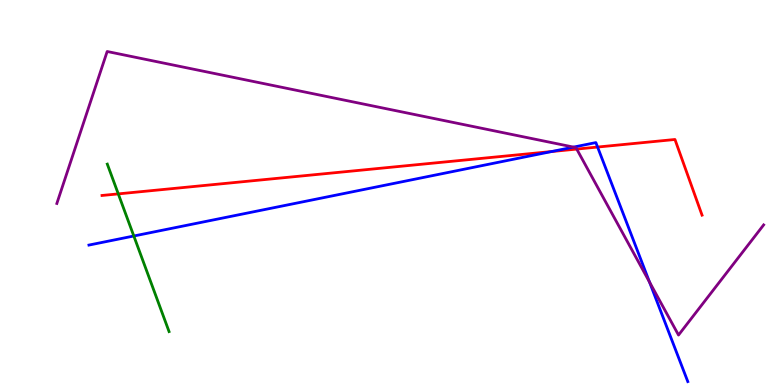[{'lines': ['blue', 'red'], 'intersections': [{'x': 7.12, 'y': 6.06}, {'x': 7.71, 'y': 6.18}]}, {'lines': ['green', 'red'], 'intersections': [{'x': 1.53, 'y': 4.96}]}, {'lines': ['purple', 'red'], 'intersections': [{'x': 7.44, 'y': 6.13}]}, {'lines': ['blue', 'green'], 'intersections': [{'x': 1.73, 'y': 3.87}]}, {'lines': ['blue', 'purple'], 'intersections': [{'x': 7.4, 'y': 6.18}, {'x': 8.38, 'y': 2.67}]}, {'lines': ['green', 'purple'], 'intersections': []}]